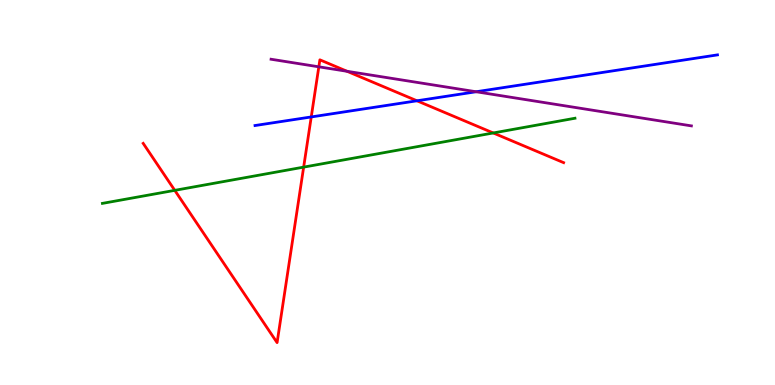[{'lines': ['blue', 'red'], 'intersections': [{'x': 4.02, 'y': 6.96}, {'x': 5.38, 'y': 7.38}]}, {'lines': ['green', 'red'], 'intersections': [{'x': 2.26, 'y': 5.06}, {'x': 3.92, 'y': 5.66}, {'x': 6.36, 'y': 6.55}]}, {'lines': ['purple', 'red'], 'intersections': [{'x': 4.11, 'y': 8.26}, {'x': 4.48, 'y': 8.15}]}, {'lines': ['blue', 'green'], 'intersections': []}, {'lines': ['blue', 'purple'], 'intersections': [{'x': 6.14, 'y': 7.62}]}, {'lines': ['green', 'purple'], 'intersections': []}]